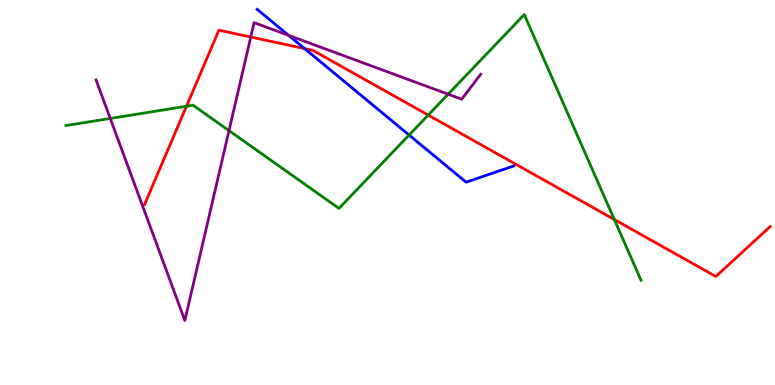[{'lines': ['blue', 'red'], 'intersections': [{'x': 3.93, 'y': 8.74}]}, {'lines': ['green', 'red'], 'intersections': [{'x': 2.41, 'y': 7.24}, {'x': 5.53, 'y': 7.01}, {'x': 7.93, 'y': 4.3}]}, {'lines': ['purple', 'red'], 'intersections': [{'x': 3.24, 'y': 9.04}]}, {'lines': ['blue', 'green'], 'intersections': [{'x': 5.28, 'y': 6.49}]}, {'lines': ['blue', 'purple'], 'intersections': [{'x': 3.72, 'y': 9.08}]}, {'lines': ['green', 'purple'], 'intersections': [{'x': 1.42, 'y': 6.92}, {'x': 2.95, 'y': 6.61}, {'x': 5.78, 'y': 7.55}]}]